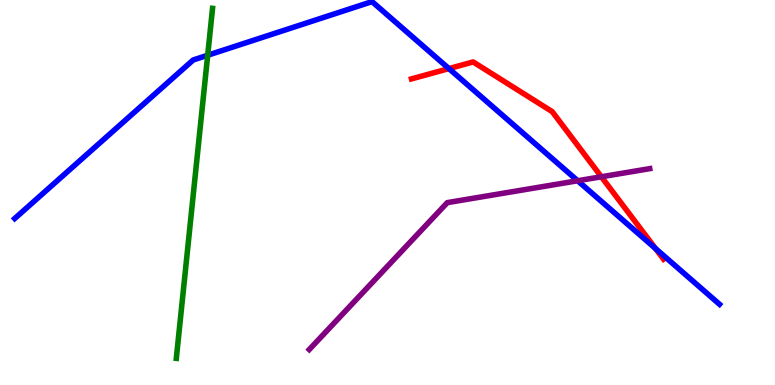[{'lines': ['blue', 'red'], 'intersections': [{'x': 5.79, 'y': 8.22}, {'x': 8.46, 'y': 3.55}]}, {'lines': ['green', 'red'], 'intersections': []}, {'lines': ['purple', 'red'], 'intersections': [{'x': 7.76, 'y': 5.41}]}, {'lines': ['blue', 'green'], 'intersections': [{'x': 2.68, 'y': 8.56}]}, {'lines': ['blue', 'purple'], 'intersections': [{'x': 7.45, 'y': 5.31}]}, {'lines': ['green', 'purple'], 'intersections': []}]